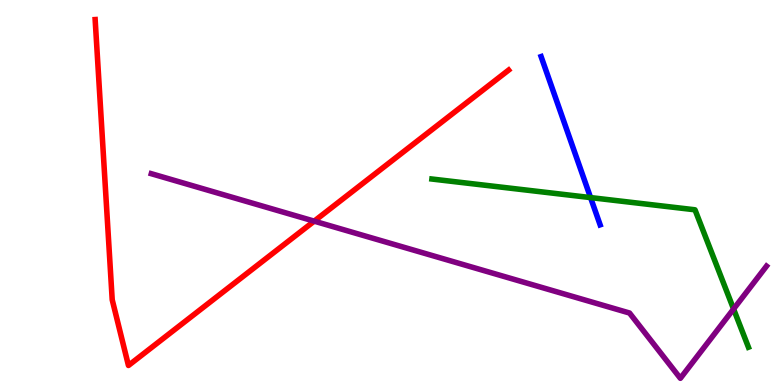[{'lines': ['blue', 'red'], 'intersections': []}, {'lines': ['green', 'red'], 'intersections': []}, {'lines': ['purple', 'red'], 'intersections': [{'x': 4.05, 'y': 4.26}]}, {'lines': ['blue', 'green'], 'intersections': [{'x': 7.62, 'y': 4.87}]}, {'lines': ['blue', 'purple'], 'intersections': []}, {'lines': ['green', 'purple'], 'intersections': [{'x': 9.47, 'y': 1.97}]}]